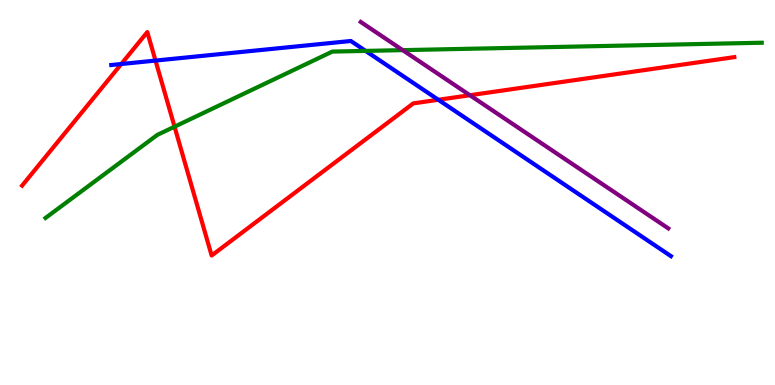[{'lines': ['blue', 'red'], 'intersections': [{'x': 1.57, 'y': 8.34}, {'x': 2.01, 'y': 8.43}, {'x': 5.66, 'y': 7.41}]}, {'lines': ['green', 'red'], 'intersections': [{'x': 2.25, 'y': 6.71}]}, {'lines': ['purple', 'red'], 'intersections': [{'x': 6.06, 'y': 7.53}]}, {'lines': ['blue', 'green'], 'intersections': [{'x': 4.72, 'y': 8.68}]}, {'lines': ['blue', 'purple'], 'intersections': []}, {'lines': ['green', 'purple'], 'intersections': [{'x': 5.2, 'y': 8.7}]}]